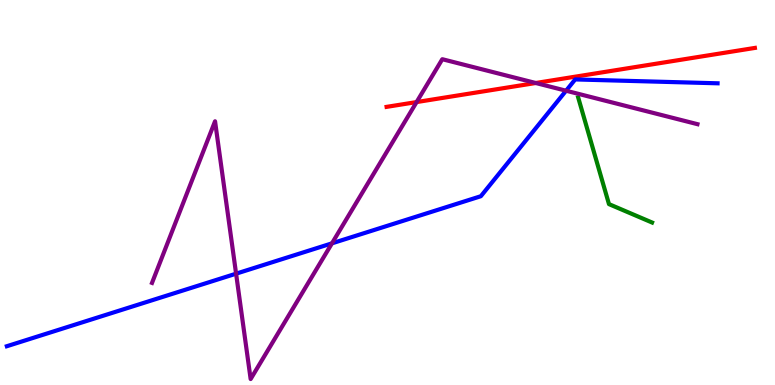[{'lines': ['blue', 'red'], 'intersections': []}, {'lines': ['green', 'red'], 'intersections': []}, {'lines': ['purple', 'red'], 'intersections': [{'x': 5.38, 'y': 7.35}, {'x': 6.91, 'y': 7.84}]}, {'lines': ['blue', 'green'], 'intersections': []}, {'lines': ['blue', 'purple'], 'intersections': [{'x': 3.05, 'y': 2.89}, {'x': 4.28, 'y': 3.68}, {'x': 7.3, 'y': 7.64}]}, {'lines': ['green', 'purple'], 'intersections': []}]